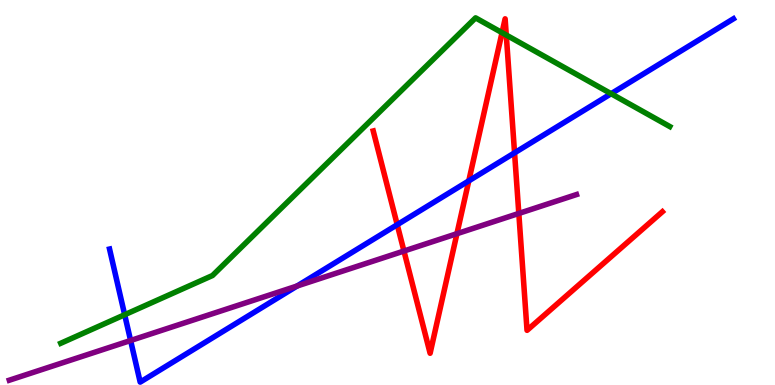[{'lines': ['blue', 'red'], 'intersections': [{'x': 5.13, 'y': 4.16}, {'x': 6.05, 'y': 5.3}, {'x': 6.64, 'y': 6.03}]}, {'lines': ['green', 'red'], 'intersections': [{'x': 6.48, 'y': 9.15}, {'x': 6.53, 'y': 9.09}]}, {'lines': ['purple', 'red'], 'intersections': [{'x': 5.21, 'y': 3.48}, {'x': 5.9, 'y': 3.93}, {'x': 6.69, 'y': 4.46}]}, {'lines': ['blue', 'green'], 'intersections': [{'x': 1.61, 'y': 1.83}, {'x': 7.89, 'y': 7.57}]}, {'lines': ['blue', 'purple'], 'intersections': [{'x': 1.69, 'y': 1.16}, {'x': 3.83, 'y': 2.57}]}, {'lines': ['green', 'purple'], 'intersections': []}]